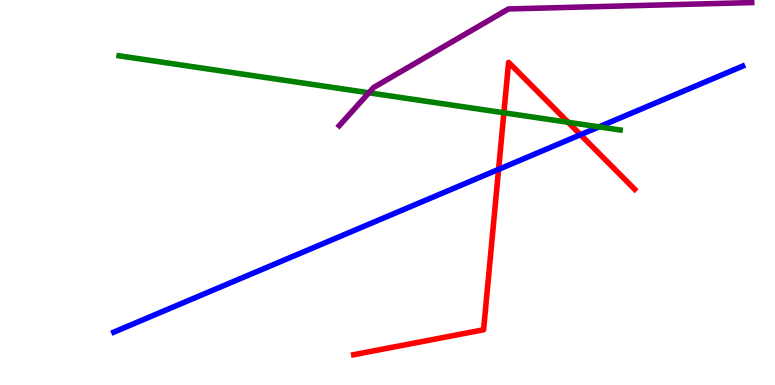[{'lines': ['blue', 'red'], 'intersections': [{'x': 6.43, 'y': 5.6}, {'x': 7.49, 'y': 6.5}]}, {'lines': ['green', 'red'], 'intersections': [{'x': 6.5, 'y': 7.07}, {'x': 7.33, 'y': 6.82}]}, {'lines': ['purple', 'red'], 'intersections': []}, {'lines': ['blue', 'green'], 'intersections': [{'x': 7.73, 'y': 6.7}]}, {'lines': ['blue', 'purple'], 'intersections': []}, {'lines': ['green', 'purple'], 'intersections': [{'x': 4.76, 'y': 7.59}]}]